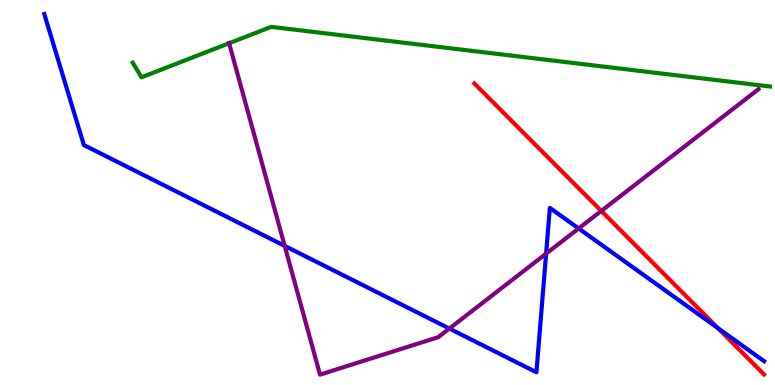[{'lines': ['blue', 'red'], 'intersections': [{'x': 9.26, 'y': 1.48}]}, {'lines': ['green', 'red'], 'intersections': []}, {'lines': ['purple', 'red'], 'intersections': [{'x': 7.76, 'y': 4.52}]}, {'lines': ['blue', 'green'], 'intersections': []}, {'lines': ['blue', 'purple'], 'intersections': [{'x': 3.67, 'y': 3.61}, {'x': 5.8, 'y': 1.47}, {'x': 7.05, 'y': 3.41}, {'x': 7.47, 'y': 4.07}]}, {'lines': ['green', 'purple'], 'intersections': [{'x': 2.96, 'y': 8.88}]}]